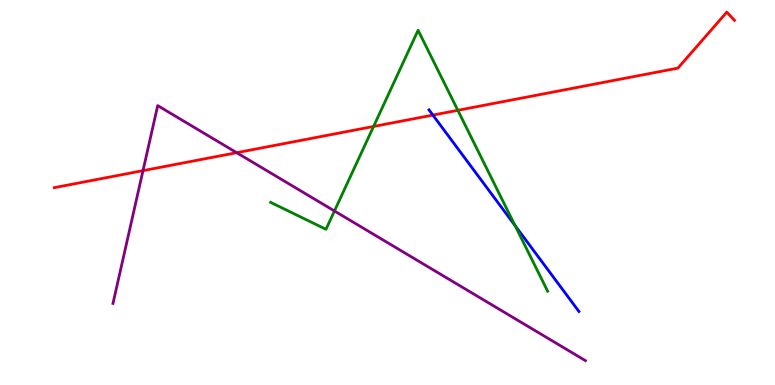[{'lines': ['blue', 'red'], 'intersections': [{'x': 5.59, 'y': 7.01}]}, {'lines': ['green', 'red'], 'intersections': [{'x': 4.82, 'y': 6.72}, {'x': 5.91, 'y': 7.13}]}, {'lines': ['purple', 'red'], 'intersections': [{'x': 1.85, 'y': 5.57}, {'x': 3.05, 'y': 6.03}]}, {'lines': ['blue', 'green'], 'intersections': [{'x': 6.65, 'y': 4.14}]}, {'lines': ['blue', 'purple'], 'intersections': []}, {'lines': ['green', 'purple'], 'intersections': [{'x': 4.32, 'y': 4.52}]}]